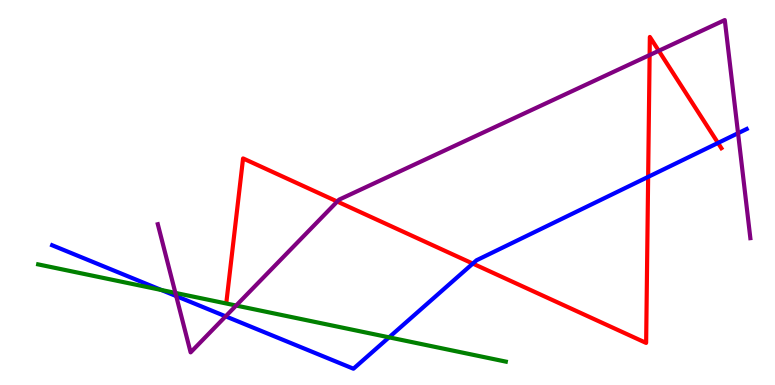[{'lines': ['blue', 'red'], 'intersections': [{'x': 6.1, 'y': 3.15}, {'x': 8.36, 'y': 5.41}, {'x': 9.26, 'y': 6.29}]}, {'lines': ['green', 'red'], 'intersections': []}, {'lines': ['purple', 'red'], 'intersections': [{'x': 4.35, 'y': 4.77}, {'x': 8.38, 'y': 8.57}, {'x': 8.5, 'y': 8.68}]}, {'lines': ['blue', 'green'], 'intersections': [{'x': 2.08, 'y': 2.47}, {'x': 5.02, 'y': 1.24}]}, {'lines': ['blue', 'purple'], 'intersections': [{'x': 2.27, 'y': 2.31}, {'x': 2.91, 'y': 1.78}, {'x': 9.52, 'y': 6.54}]}, {'lines': ['green', 'purple'], 'intersections': [{'x': 2.26, 'y': 2.39}, {'x': 3.05, 'y': 2.06}]}]